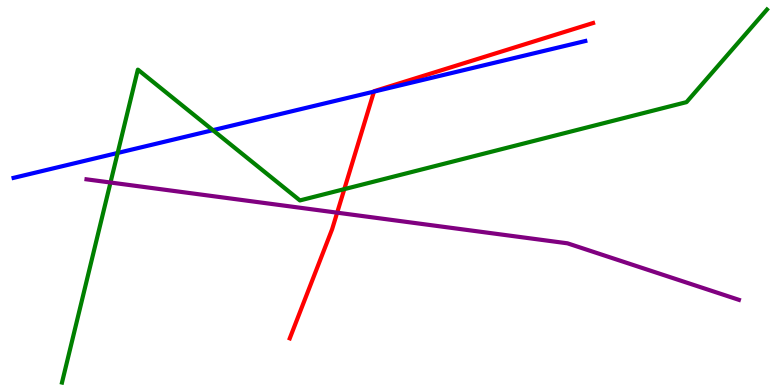[{'lines': ['blue', 'red'], 'intersections': [{'x': 4.83, 'y': 7.62}]}, {'lines': ['green', 'red'], 'intersections': [{'x': 4.44, 'y': 5.09}]}, {'lines': ['purple', 'red'], 'intersections': [{'x': 4.35, 'y': 4.48}]}, {'lines': ['blue', 'green'], 'intersections': [{'x': 1.52, 'y': 6.03}, {'x': 2.75, 'y': 6.62}]}, {'lines': ['blue', 'purple'], 'intersections': []}, {'lines': ['green', 'purple'], 'intersections': [{'x': 1.43, 'y': 5.26}]}]